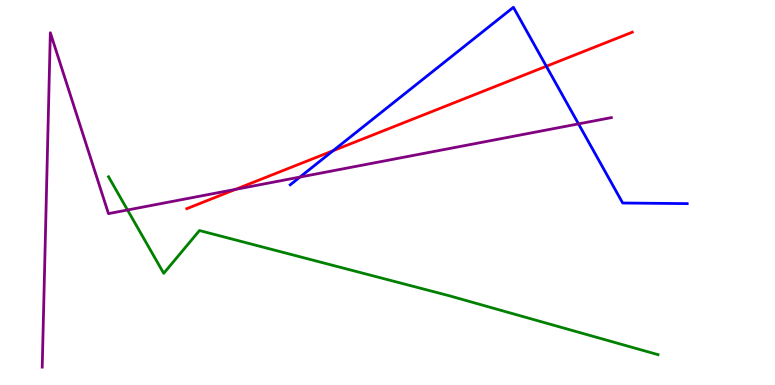[{'lines': ['blue', 'red'], 'intersections': [{'x': 4.3, 'y': 6.09}, {'x': 7.05, 'y': 8.28}]}, {'lines': ['green', 'red'], 'intersections': []}, {'lines': ['purple', 'red'], 'intersections': [{'x': 3.04, 'y': 5.08}]}, {'lines': ['blue', 'green'], 'intersections': []}, {'lines': ['blue', 'purple'], 'intersections': [{'x': 3.87, 'y': 5.4}, {'x': 7.46, 'y': 6.78}]}, {'lines': ['green', 'purple'], 'intersections': [{'x': 1.65, 'y': 4.55}]}]